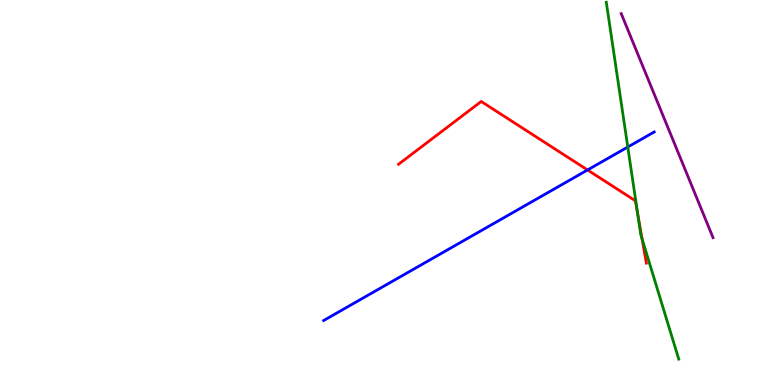[{'lines': ['blue', 'red'], 'intersections': [{'x': 7.58, 'y': 5.59}]}, {'lines': ['green', 'red'], 'intersections': [{'x': 8.23, 'y': 4.41}, {'x': 8.29, 'y': 3.79}]}, {'lines': ['purple', 'red'], 'intersections': []}, {'lines': ['blue', 'green'], 'intersections': [{'x': 8.1, 'y': 6.18}]}, {'lines': ['blue', 'purple'], 'intersections': []}, {'lines': ['green', 'purple'], 'intersections': []}]